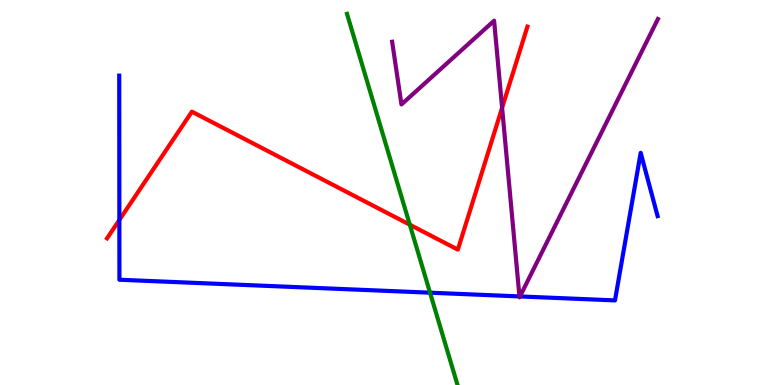[{'lines': ['blue', 'red'], 'intersections': [{'x': 1.54, 'y': 4.29}]}, {'lines': ['green', 'red'], 'intersections': [{'x': 5.29, 'y': 4.16}]}, {'lines': ['purple', 'red'], 'intersections': [{'x': 6.48, 'y': 7.2}]}, {'lines': ['blue', 'green'], 'intersections': [{'x': 5.55, 'y': 2.4}]}, {'lines': ['blue', 'purple'], 'intersections': [{'x': 6.7, 'y': 2.3}, {'x': 6.71, 'y': 2.3}]}, {'lines': ['green', 'purple'], 'intersections': []}]